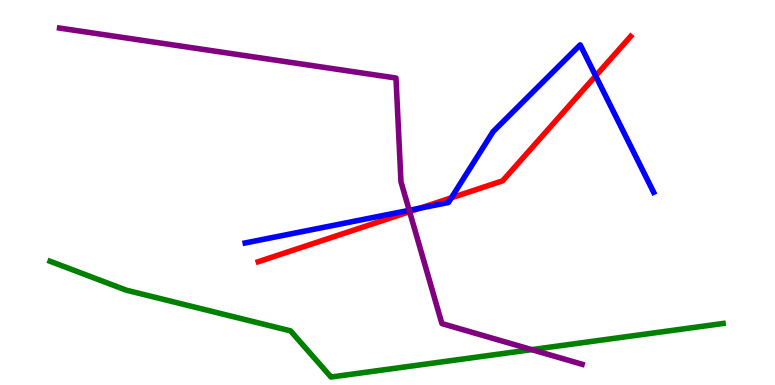[{'lines': ['blue', 'red'], 'intersections': [{'x': 5.42, 'y': 4.59}, {'x': 5.82, 'y': 4.86}, {'x': 7.69, 'y': 8.03}]}, {'lines': ['green', 'red'], 'intersections': []}, {'lines': ['purple', 'red'], 'intersections': [{'x': 5.29, 'y': 4.5}]}, {'lines': ['blue', 'green'], 'intersections': []}, {'lines': ['blue', 'purple'], 'intersections': [{'x': 5.28, 'y': 4.54}]}, {'lines': ['green', 'purple'], 'intersections': [{'x': 6.86, 'y': 0.919}]}]